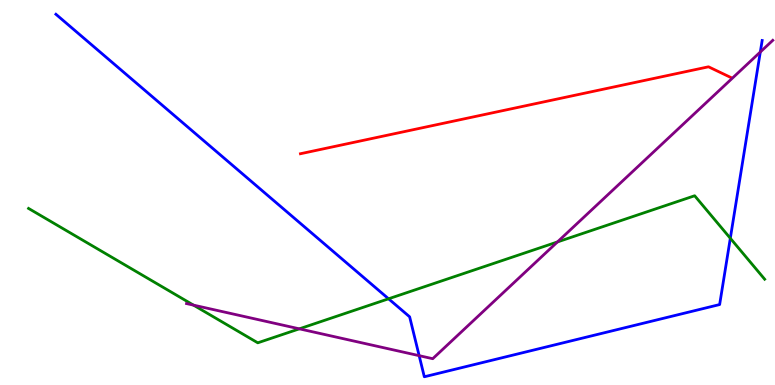[{'lines': ['blue', 'red'], 'intersections': []}, {'lines': ['green', 'red'], 'intersections': []}, {'lines': ['purple', 'red'], 'intersections': []}, {'lines': ['blue', 'green'], 'intersections': [{'x': 5.01, 'y': 2.24}, {'x': 9.42, 'y': 3.81}]}, {'lines': ['blue', 'purple'], 'intersections': [{'x': 5.41, 'y': 0.762}, {'x': 9.81, 'y': 8.65}]}, {'lines': ['green', 'purple'], 'intersections': [{'x': 2.5, 'y': 2.07}, {'x': 3.86, 'y': 1.46}, {'x': 7.19, 'y': 3.72}]}]